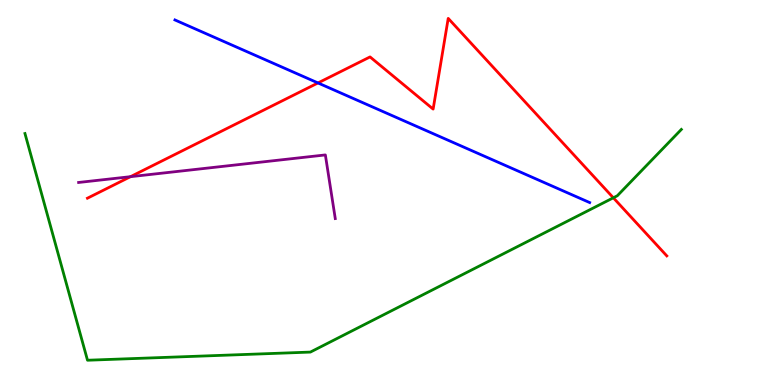[{'lines': ['blue', 'red'], 'intersections': [{'x': 4.1, 'y': 7.85}]}, {'lines': ['green', 'red'], 'intersections': [{'x': 7.91, 'y': 4.86}]}, {'lines': ['purple', 'red'], 'intersections': [{'x': 1.68, 'y': 5.41}]}, {'lines': ['blue', 'green'], 'intersections': []}, {'lines': ['blue', 'purple'], 'intersections': []}, {'lines': ['green', 'purple'], 'intersections': []}]